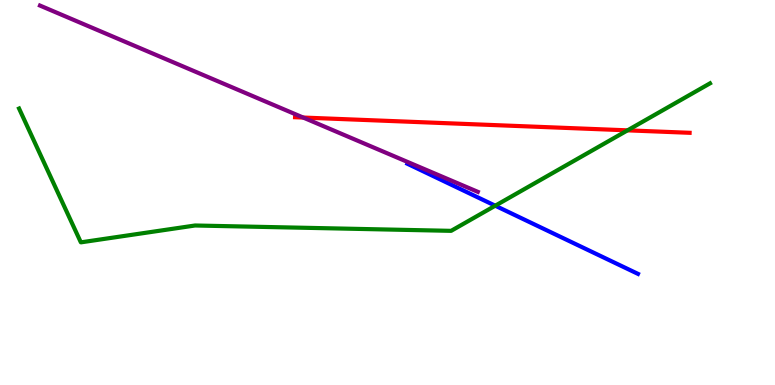[{'lines': ['blue', 'red'], 'intersections': []}, {'lines': ['green', 'red'], 'intersections': [{'x': 8.1, 'y': 6.61}]}, {'lines': ['purple', 'red'], 'intersections': [{'x': 3.91, 'y': 6.95}]}, {'lines': ['blue', 'green'], 'intersections': [{'x': 6.39, 'y': 4.66}]}, {'lines': ['blue', 'purple'], 'intersections': []}, {'lines': ['green', 'purple'], 'intersections': []}]